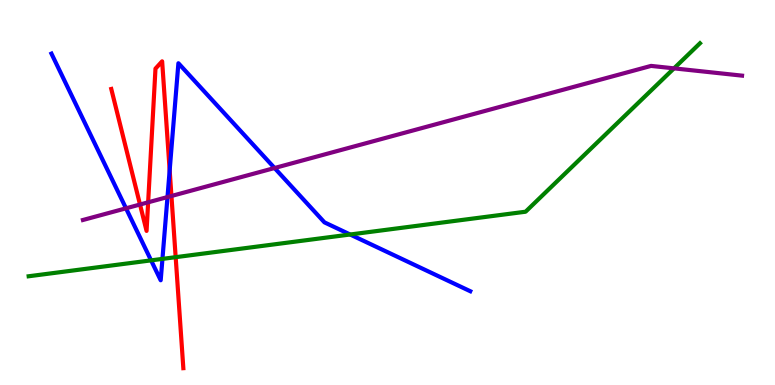[{'lines': ['blue', 'red'], 'intersections': [{'x': 2.19, 'y': 5.58}]}, {'lines': ['green', 'red'], 'intersections': [{'x': 2.27, 'y': 3.32}]}, {'lines': ['purple', 'red'], 'intersections': [{'x': 1.81, 'y': 4.69}, {'x': 1.91, 'y': 4.75}, {'x': 2.21, 'y': 4.91}]}, {'lines': ['blue', 'green'], 'intersections': [{'x': 1.95, 'y': 3.24}, {'x': 2.1, 'y': 3.28}, {'x': 4.52, 'y': 3.91}]}, {'lines': ['blue', 'purple'], 'intersections': [{'x': 1.63, 'y': 4.59}, {'x': 2.16, 'y': 4.88}, {'x': 3.54, 'y': 5.64}]}, {'lines': ['green', 'purple'], 'intersections': [{'x': 8.7, 'y': 8.22}]}]